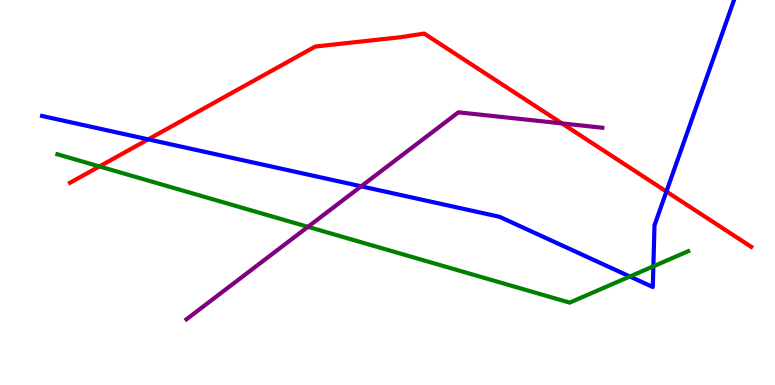[{'lines': ['blue', 'red'], 'intersections': [{'x': 1.91, 'y': 6.38}, {'x': 8.6, 'y': 5.03}]}, {'lines': ['green', 'red'], 'intersections': [{'x': 1.28, 'y': 5.68}]}, {'lines': ['purple', 'red'], 'intersections': [{'x': 7.25, 'y': 6.79}]}, {'lines': ['blue', 'green'], 'intersections': [{'x': 8.13, 'y': 2.82}, {'x': 8.43, 'y': 3.08}]}, {'lines': ['blue', 'purple'], 'intersections': [{'x': 4.66, 'y': 5.16}]}, {'lines': ['green', 'purple'], 'intersections': [{'x': 3.97, 'y': 4.11}]}]